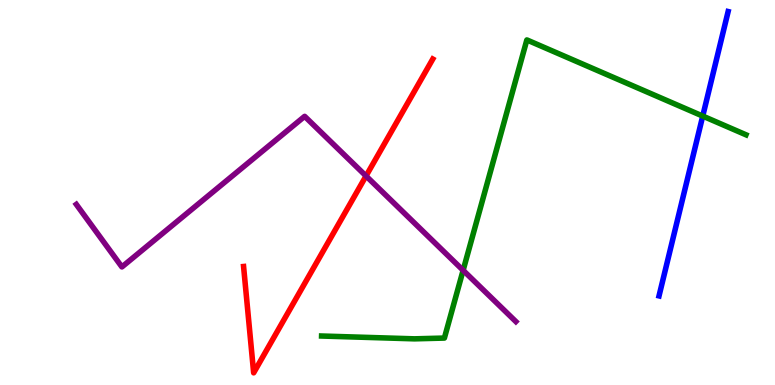[{'lines': ['blue', 'red'], 'intersections': []}, {'lines': ['green', 'red'], 'intersections': []}, {'lines': ['purple', 'red'], 'intersections': [{'x': 4.72, 'y': 5.43}]}, {'lines': ['blue', 'green'], 'intersections': [{'x': 9.07, 'y': 6.99}]}, {'lines': ['blue', 'purple'], 'intersections': []}, {'lines': ['green', 'purple'], 'intersections': [{'x': 5.98, 'y': 2.98}]}]